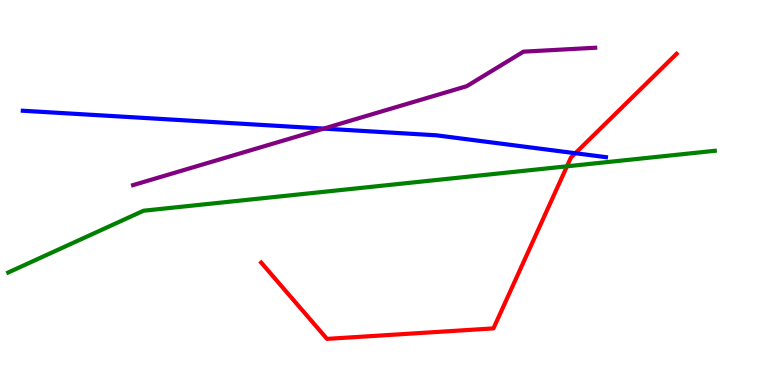[{'lines': ['blue', 'red'], 'intersections': [{'x': 7.42, 'y': 6.02}]}, {'lines': ['green', 'red'], 'intersections': [{'x': 7.32, 'y': 5.68}]}, {'lines': ['purple', 'red'], 'intersections': []}, {'lines': ['blue', 'green'], 'intersections': []}, {'lines': ['blue', 'purple'], 'intersections': [{'x': 4.18, 'y': 6.66}]}, {'lines': ['green', 'purple'], 'intersections': []}]